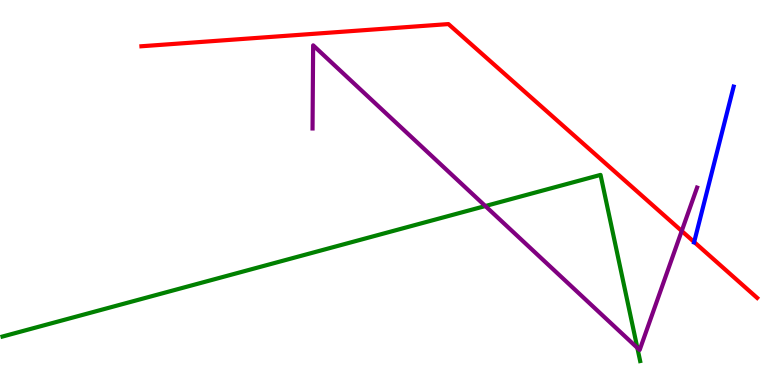[{'lines': ['blue', 'red'], 'intersections': [{'x': 8.96, 'y': 3.71}]}, {'lines': ['green', 'red'], 'intersections': []}, {'lines': ['purple', 'red'], 'intersections': [{'x': 8.8, 'y': 4.0}]}, {'lines': ['blue', 'green'], 'intersections': []}, {'lines': ['blue', 'purple'], 'intersections': []}, {'lines': ['green', 'purple'], 'intersections': [{'x': 6.26, 'y': 4.65}, {'x': 8.22, 'y': 0.964}]}]